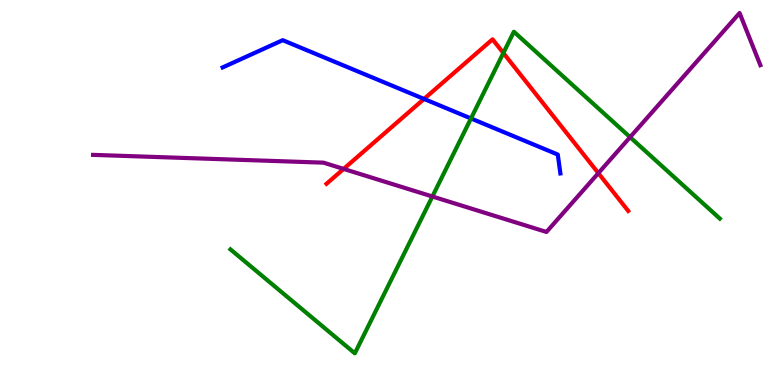[{'lines': ['blue', 'red'], 'intersections': [{'x': 5.47, 'y': 7.43}]}, {'lines': ['green', 'red'], 'intersections': [{'x': 6.49, 'y': 8.62}]}, {'lines': ['purple', 'red'], 'intersections': [{'x': 4.43, 'y': 5.61}, {'x': 7.72, 'y': 5.5}]}, {'lines': ['blue', 'green'], 'intersections': [{'x': 6.08, 'y': 6.92}]}, {'lines': ['blue', 'purple'], 'intersections': []}, {'lines': ['green', 'purple'], 'intersections': [{'x': 5.58, 'y': 4.9}, {'x': 8.13, 'y': 6.44}]}]